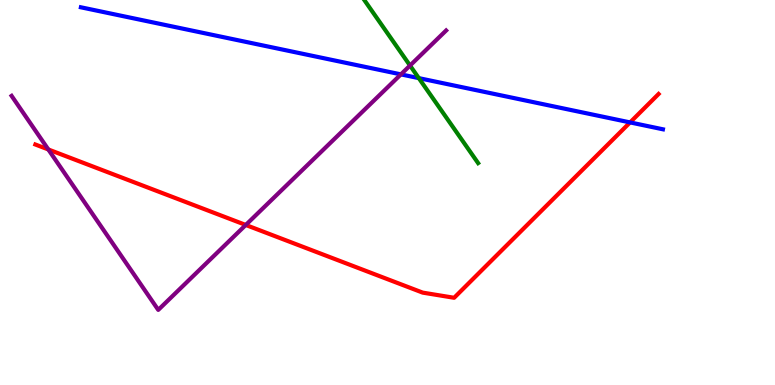[{'lines': ['blue', 'red'], 'intersections': [{'x': 8.13, 'y': 6.82}]}, {'lines': ['green', 'red'], 'intersections': []}, {'lines': ['purple', 'red'], 'intersections': [{'x': 0.624, 'y': 6.12}, {'x': 3.17, 'y': 4.16}]}, {'lines': ['blue', 'green'], 'intersections': [{'x': 5.4, 'y': 7.97}]}, {'lines': ['blue', 'purple'], 'intersections': [{'x': 5.17, 'y': 8.07}]}, {'lines': ['green', 'purple'], 'intersections': [{'x': 5.29, 'y': 8.3}]}]